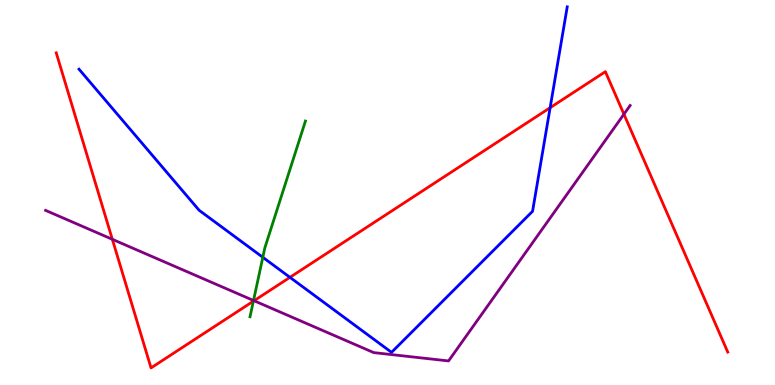[{'lines': ['blue', 'red'], 'intersections': [{'x': 3.74, 'y': 2.8}, {'x': 7.1, 'y': 7.2}]}, {'lines': ['green', 'red'], 'intersections': [{'x': 3.27, 'y': 2.18}]}, {'lines': ['purple', 'red'], 'intersections': [{'x': 1.45, 'y': 3.78}, {'x': 3.28, 'y': 2.19}, {'x': 8.05, 'y': 7.03}]}, {'lines': ['blue', 'green'], 'intersections': [{'x': 3.39, 'y': 3.32}]}, {'lines': ['blue', 'purple'], 'intersections': []}, {'lines': ['green', 'purple'], 'intersections': [{'x': 3.27, 'y': 2.19}]}]